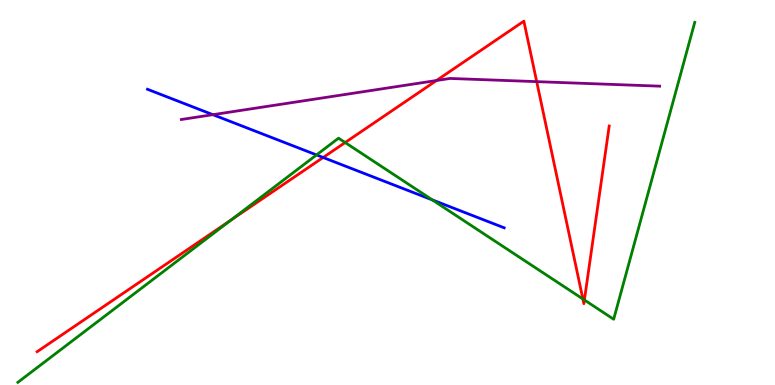[{'lines': ['blue', 'red'], 'intersections': [{'x': 4.17, 'y': 5.91}]}, {'lines': ['green', 'red'], 'intersections': [{'x': 2.98, 'y': 4.28}, {'x': 4.45, 'y': 6.3}, {'x': 7.52, 'y': 2.23}, {'x': 7.54, 'y': 2.21}]}, {'lines': ['purple', 'red'], 'intersections': [{'x': 5.63, 'y': 7.91}, {'x': 6.93, 'y': 7.88}]}, {'lines': ['blue', 'green'], 'intersections': [{'x': 4.08, 'y': 5.98}, {'x': 5.58, 'y': 4.81}]}, {'lines': ['blue', 'purple'], 'intersections': [{'x': 2.75, 'y': 7.02}]}, {'lines': ['green', 'purple'], 'intersections': []}]